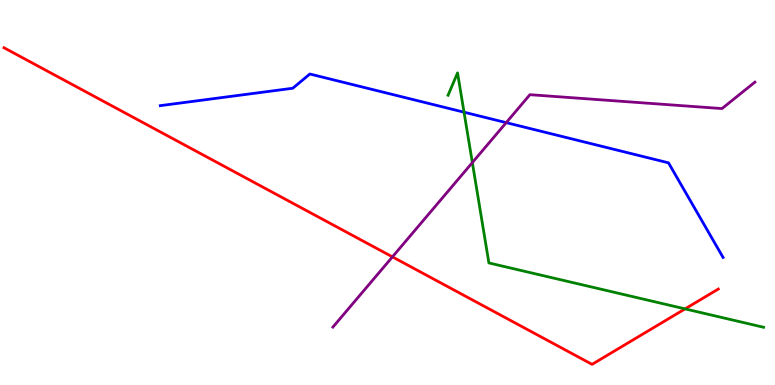[{'lines': ['blue', 'red'], 'intersections': []}, {'lines': ['green', 'red'], 'intersections': [{'x': 8.84, 'y': 1.98}]}, {'lines': ['purple', 'red'], 'intersections': [{'x': 5.06, 'y': 3.33}]}, {'lines': ['blue', 'green'], 'intersections': [{'x': 5.99, 'y': 7.09}]}, {'lines': ['blue', 'purple'], 'intersections': [{'x': 6.53, 'y': 6.81}]}, {'lines': ['green', 'purple'], 'intersections': [{'x': 6.09, 'y': 5.78}]}]